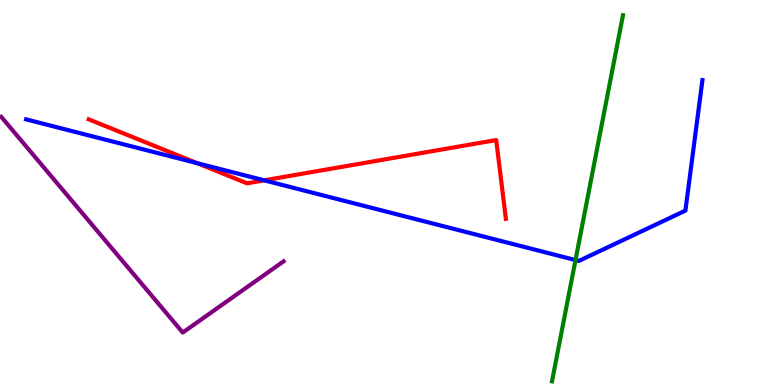[{'lines': ['blue', 'red'], 'intersections': [{'x': 2.54, 'y': 5.76}, {'x': 3.41, 'y': 5.32}]}, {'lines': ['green', 'red'], 'intersections': []}, {'lines': ['purple', 'red'], 'intersections': []}, {'lines': ['blue', 'green'], 'intersections': [{'x': 7.43, 'y': 3.25}]}, {'lines': ['blue', 'purple'], 'intersections': []}, {'lines': ['green', 'purple'], 'intersections': []}]